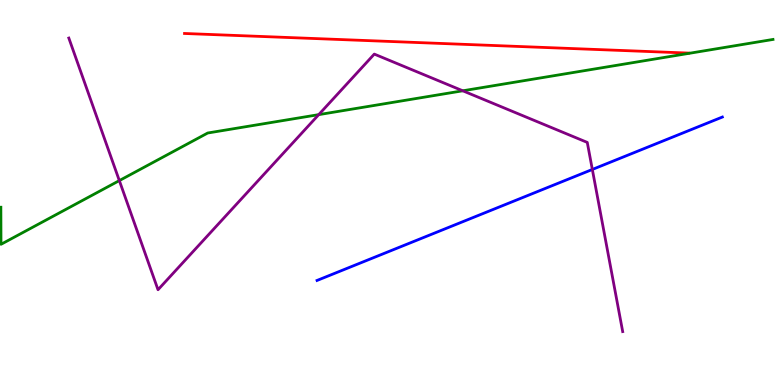[{'lines': ['blue', 'red'], 'intersections': []}, {'lines': ['green', 'red'], 'intersections': []}, {'lines': ['purple', 'red'], 'intersections': []}, {'lines': ['blue', 'green'], 'intersections': []}, {'lines': ['blue', 'purple'], 'intersections': [{'x': 7.64, 'y': 5.6}]}, {'lines': ['green', 'purple'], 'intersections': [{'x': 1.54, 'y': 5.31}, {'x': 4.11, 'y': 7.02}, {'x': 5.97, 'y': 7.64}]}]